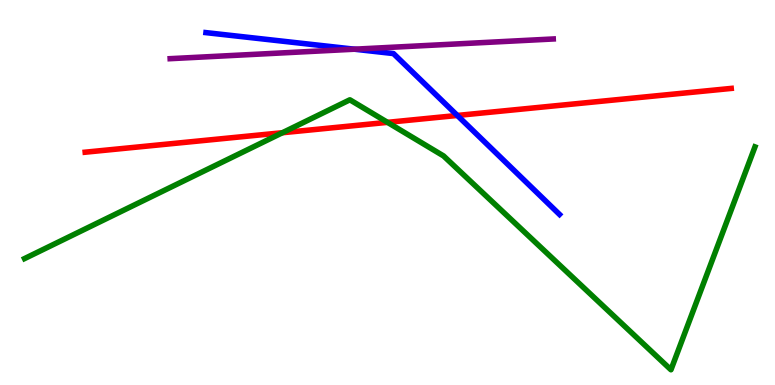[{'lines': ['blue', 'red'], 'intersections': [{'x': 5.9, 'y': 7.0}]}, {'lines': ['green', 'red'], 'intersections': [{'x': 3.64, 'y': 6.55}, {'x': 5.0, 'y': 6.82}]}, {'lines': ['purple', 'red'], 'intersections': []}, {'lines': ['blue', 'green'], 'intersections': []}, {'lines': ['blue', 'purple'], 'intersections': [{'x': 4.57, 'y': 8.72}]}, {'lines': ['green', 'purple'], 'intersections': []}]